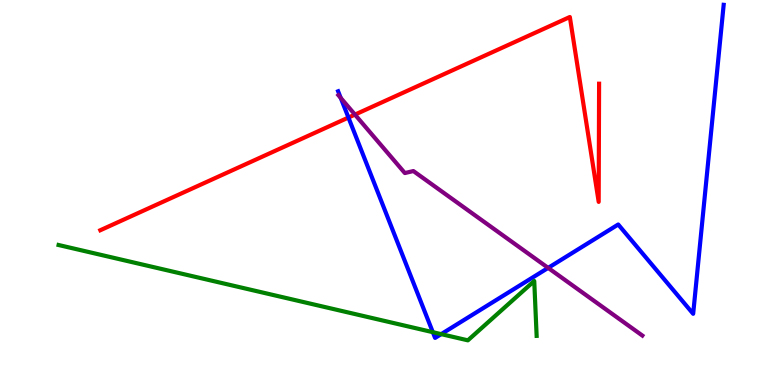[{'lines': ['blue', 'red'], 'intersections': [{'x': 4.5, 'y': 6.95}]}, {'lines': ['green', 'red'], 'intersections': []}, {'lines': ['purple', 'red'], 'intersections': [{'x': 4.58, 'y': 7.02}]}, {'lines': ['blue', 'green'], 'intersections': [{'x': 5.58, 'y': 1.37}, {'x': 5.69, 'y': 1.32}]}, {'lines': ['blue', 'purple'], 'intersections': [{'x': 4.4, 'y': 7.46}, {'x': 7.07, 'y': 3.04}]}, {'lines': ['green', 'purple'], 'intersections': []}]